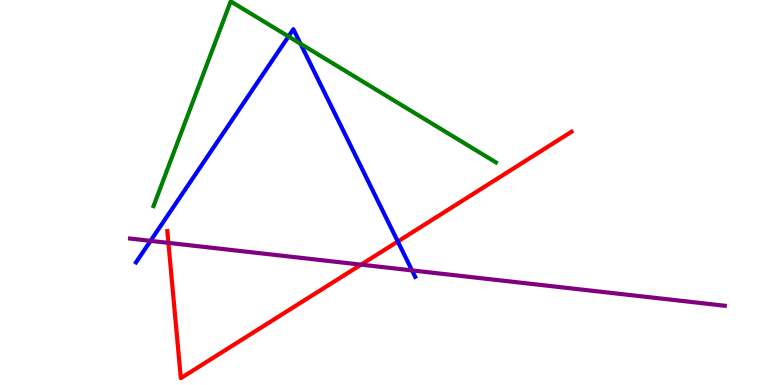[{'lines': ['blue', 'red'], 'intersections': [{'x': 5.13, 'y': 3.73}]}, {'lines': ['green', 'red'], 'intersections': []}, {'lines': ['purple', 'red'], 'intersections': [{'x': 2.17, 'y': 3.69}, {'x': 4.66, 'y': 3.13}]}, {'lines': ['blue', 'green'], 'intersections': [{'x': 3.72, 'y': 9.05}, {'x': 3.88, 'y': 8.86}]}, {'lines': ['blue', 'purple'], 'intersections': [{'x': 1.94, 'y': 3.74}, {'x': 5.32, 'y': 2.98}]}, {'lines': ['green', 'purple'], 'intersections': []}]